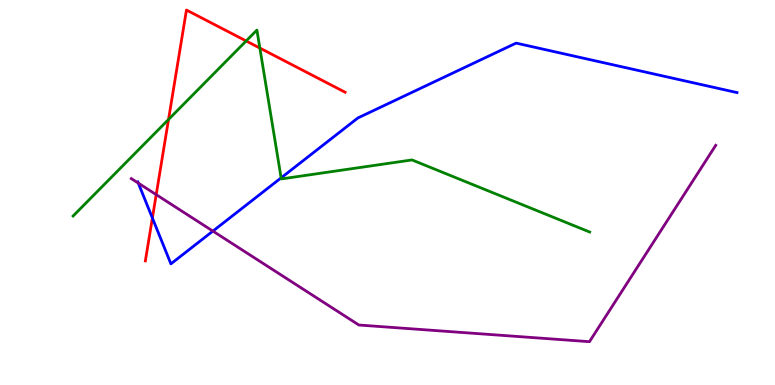[{'lines': ['blue', 'red'], 'intersections': [{'x': 1.97, 'y': 4.34}]}, {'lines': ['green', 'red'], 'intersections': [{'x': 2.17, 'y': 6.9}, {'x': 3.18, 'y': 8.94}, {'x': 3.35, 'y': 8.75}]}, {'lines': ['purple', 'red'], 'intersections': [{'x': 2.02, 'y': 4.94}]}, {'lines': ['blue', 'green'], 'intersections': [{'x': 3.63, 'y': 5.38}]}, {'lines': ['blue', 'purple'], 'intersections': [{'x': 1.78, 'y': 5.24}, {'x': 2.75, 'y': 4.0}]}, {'lines': ['green', 'purple'], 'intersections': []}]